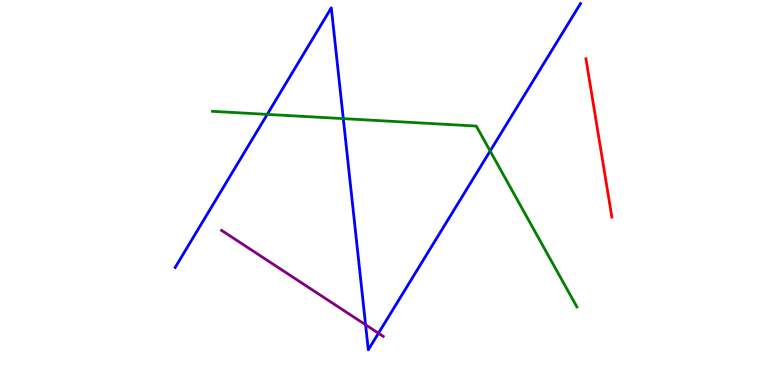[{'lines': ['blue', 'red'], 'intersections': []}, {'lines': ['green', 'red'], 'intersections': []}, {'lines': ['purple', 'red'], 'intersections': []}, {'lines': ['blue', 'green'], 'intersections': [{'x': 3.45, 'y': 7.03}, {'x': 4.43, 'y': 6.92}, {'x': 6.32, 'y': 6.08}]}, {'lines': ['blue', 'purple'], 'intersections': [{'x': 4.72, 'y': 1.56}, {'x': 4.88, 'y': 1.34}]}, {'lines': ['green', 'purple'], 'intersections': []}]